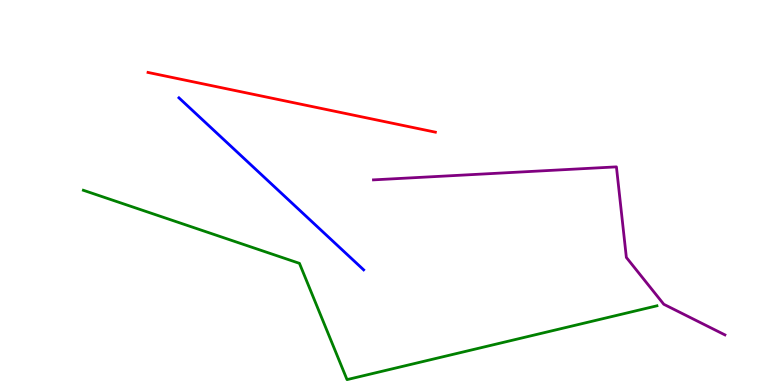[{'lines': ['blue', 'red'], 'intersections': []}, {'lines': ['green', 'red'], 'intersections': []}, {'lines': ['purple', 'red'], 'intersections': []}, {'lines': ['blue', 'green'], 'intersections': []}, {'lines': ['blue', 'purple'], 'intersections': []}, {'lines': ['green', 'purple'], 'intersections': []}]